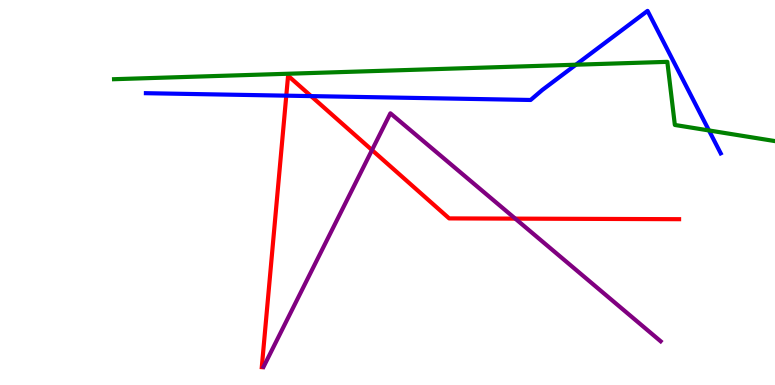[{'lines': ['blue', 'red'], 'intersections': [{'x': 3.69, 'y': 7.52}, {'x': 4.01, 'y': 7.5}]}, {'lines': ['green', 'red'], 'intersections': []}, {'lines': ['purple', 'red'], 'intersections': [{'x': 4.8, 'y': 6.1}, {'x': 6.65, 'y': 4.32}]}, {'lines': ['blue', 'green'], 'intersections': [{'x': 7.43, 'y': 8.32}, {'x': 9.15, 'y': 6.61}]}, {'lines': ['blue', 'purple'], 'intersections': []}, {'lines': ['green', 'purple'], 'intersections': []}]